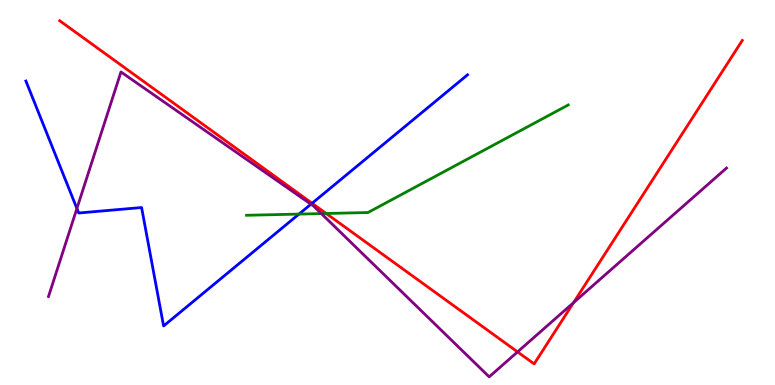[{'lines': ['blue', 'red'], 'intersections': [{'x': 4.03, 'y': 4.72}]}, {'lines': ['green', 'red'], 'intersections': [{'x': 4.21, 'y': 4.46}]}, {'lines': ['purple', 'red'], 'intersections': [{'x': 6.68, 'y': 0.86}, {'x': 7.4, 'y': 2.14}]}, {'lines': ['blue', 'green'], 'intersections': [{'x': 3.86, 'y': 4.44}]}, {'lines': ['blue', 'purple'], 'intersections': [{'x': 0.992, 'y': 4.58}, {'x': 4.01, 'y': 4.7}]}, {'lines': ['green', 'purple'], 'intersections': [{'x': 4.15, 'y': 4.45}]}]